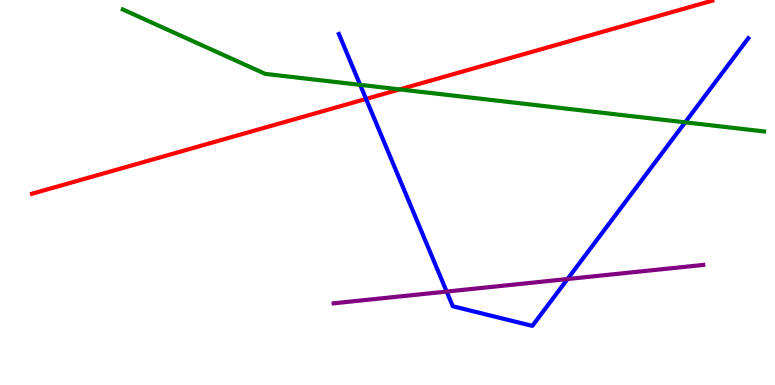[{'lines': ['blue', 'red'], 'intersections': [{'x': 4.72, 'y': 7.43}]}, {'lines': ['green', 'red'], 'intersections': [{'x': 5.16, 'y': 7.68}]}, {'lines': ['purple', 'red'], 'intersections': []}, {'lines': ['blue', 'green'], 'intersections': [{'x': 4.65, 'y': 7.8}, {'x': 8.84, 'y': 6.82}]}, {'lines': ['blue', 'purple'], 'intersections': [{'x': 5.76, 'y': 2.43}, {'x': 7.32, 'y': 2.75}]}, {'lines': ['green', 'purple'], 'intersections': []}]